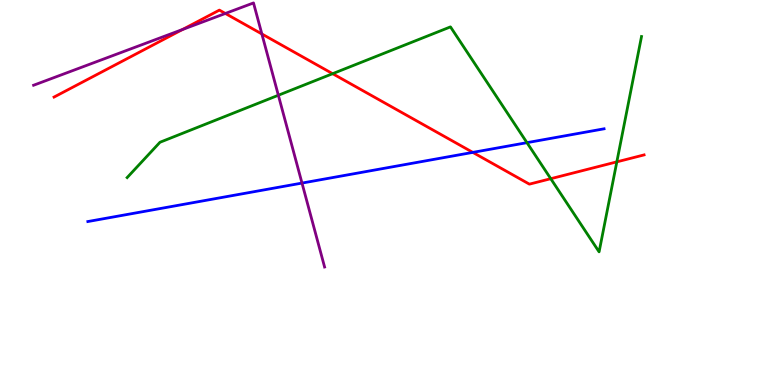[{'lines': ['blue', 'red'], 'intersections': [{'x': 6.1, 'y': 6.04}]}, {'lines': ['green', 'red'], 'intersections': [{'x': 4.29, 'y': 8.09}, {'x': 7.11, 'y': 5.36}, {'x': 7.96, 'y': 5.8}]}, {'lines': ['purple', 'red'], 'intersections': [{'x': 2.36, 'y': 9.23}, {'x': 2.91, 'y': 9.65}, {'x': 3.38, 'y': 9.12}]}, {'lines': ['blue', 'green'], 'intersections': [{'x': 6.8, 'y': 6.29}]}, {'lines': ['blue', 'purple'], 'intersections': [{'x': 3.9, 'y': 5.24}]}, {'lines': ['green', 'purple'], 'intersections': [{'x': 3.59, 'y': 7.53}]}]